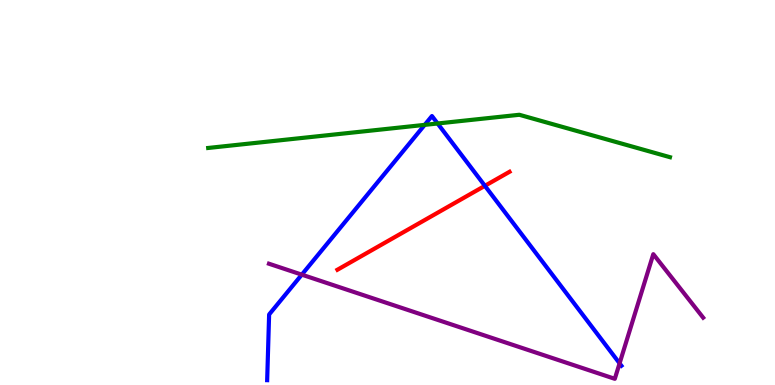[{'lines': ['blue', 'red'], 'intersections': [{'x': 6.26, 'y': 5.17}]}, {'lines': ['green', 'red'], 'intersections': []}, {'lines': ['purple', 'red'], 'intersections': []}, {'lines': ['blue', 'green'], 'intersections': [{'x': 5.48, 'y': 6.76}, {'x': 5.65, 'y': 6.79}]}, {'lines': ['blue', 'purple'], 'intersections': [{'x': 3.89, 'y': 2.87}, {'x': 7.99, 'y': 0.563}]}, {'lines': ['green', 'purple'], 'intersections': []}]